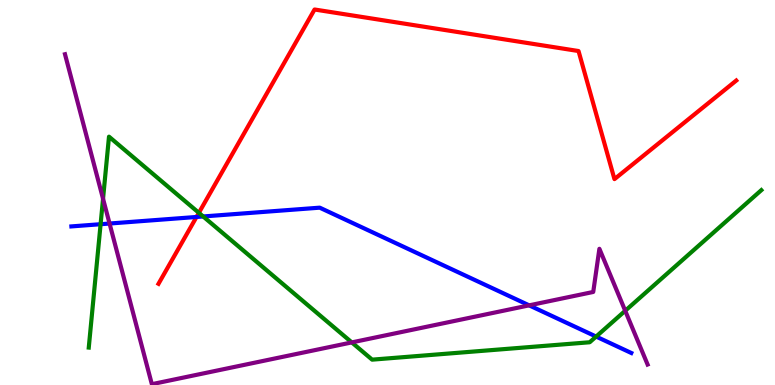[{'lines': ['blue', 'red'], 'intersections': [{'x': 2.54, 'y': 4.36}]}, {'lines': ['green', 'red'], 'intersections': [{'x': 2.57, 'y': 4.47}]}, {'lines': ['purple', 'red'], 'intersections': []}, {'lines': ['blue', 'green'], 'intersections': [{'x': 1.3, 'y': 4.18}, {'x': 2.62, 'y': 4.38}, {'x': 7.69, 'y': 1.26}]}, {'lines': ['blue', 'purple'], 'intersections': [{'x': 1.41, 'y': 4.19}, {'x': 6.83, 'y': 2.07}]}, {'lines': ['green', 'purple'], 'intersections': [{'x': 1.33, 'y': 4.84}, {'x': 4.54, 'y': 1.11}, {'x': 8.07, 'y': 1.93}]}]